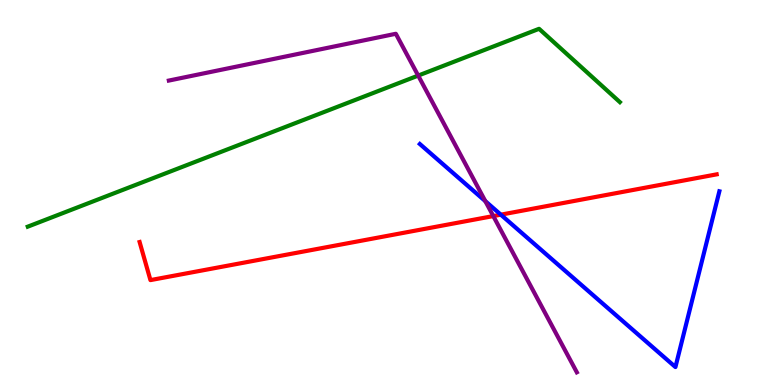[{'lines': ['blue', 'red'], 'intersections': [{'x': 6.46, 'y': 4.42}]}, {'lines': ['green', 'red'], 'intersections': []}, {'lines': ['purple', 'red'], 'intersections': [{'x': 6.37, 'y': 4.39}]}, {'lines': ['blue', 'green'], 'intersections': []}, {'lines': ['blue', 'purple'], 'intersections': [{'x': 6.26, 'y': 4.78}]}, {'lines': ['green', 'purple'], 'intersections': [{'x': 5.4, 'y': 8.04}]}]